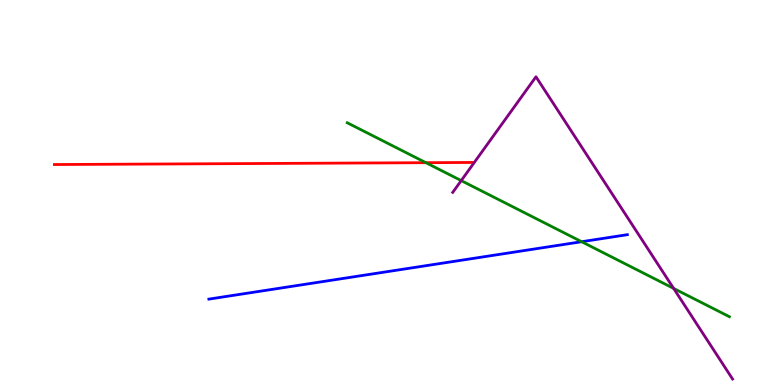[{'lines': ['blue', 'red'], 'intersections': []}, {'lines': ['green', 'red'], 'intersections': [{'x': 5.5, 'y': 5.77}]}, {'lines': ['purple', 'red'], 'intersections': []}, {'lines': ['blue', 'green'], 'intersections': [{'x': 7.5, 'y': 3.72}]}, {'lines': ['blue', 'purple'], 'intersections': []}, {'lines': ['green', 'purple'], 'intersections': [{'x': 5.95, 'y': 5.31}, {'x': 8.69, 'y': 2.51}]}]